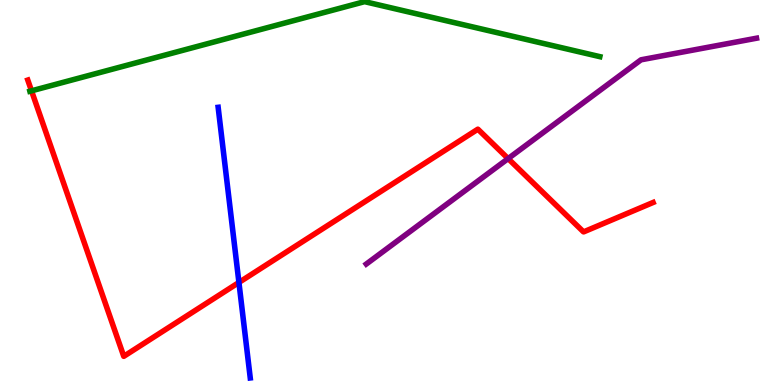[{'lines': ['blue', 'red'], 'intersections': [{'x': 3.08, 'y': 2.66}]}, {'lines': ['green', 'red'], 'intersections': [{'x': 0.407, 'y': 7.64}]}, {'lines': ['purple', 'red'], 'intersections': [{'x': 6.56, 'y': 5.88}]}, {'lines': ['blue', 'green'], 'intersections': []}, {'lines': ['blue', 'purple'], 'intersections': []}, {'lines': ['green', 'purple'], 'intersections': []}]